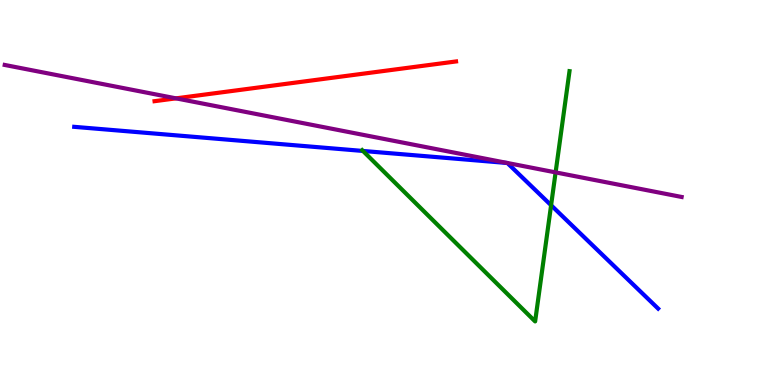[{'lines': ['blue', 'red'], 'intersections': []}, {'lines': ['green', 'red'], 'intersections': []}, {'lines': ['purple', 'red'], 'intersections': [{'x': 2.27, 'y': 7.45}]}, {'lines': ['blue', 'green'], 'intersections': [{'x': 4.68, 'y': 6.08}, {'x': 7.11, 'y': 4.67}]}, {'lines': ['blue', 'purple'], 'intersections': []}, {'lines': ['green', 'purple'], 'intersections': [{'x': 7.17, 'y': 5.52}]}]